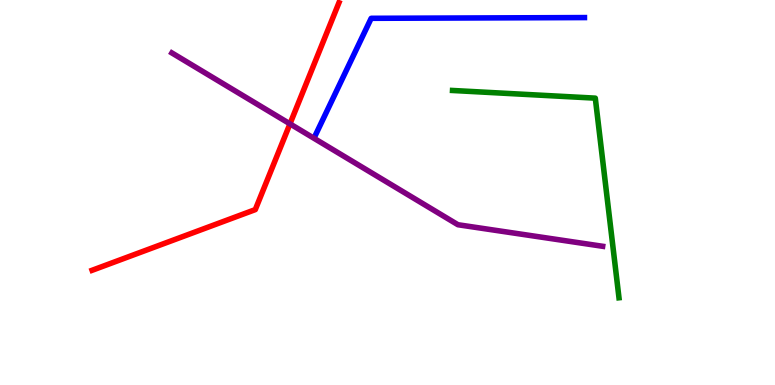[{'lines': ['blue', 'red'], 'intersections': []}, {'lines': ['green', 'red'], 'intersections': []}, {'lines': ['purple', 'red'], 'intersections': [{'x': 3.74, 'y': 6.78}]}, {'lines': ['blue', 'green'], 'intersections': []}, {'lines': ['blue', 'purple'], 'intersections': []}, {'lines': ['green', 'purple'], 'intersections': []}]